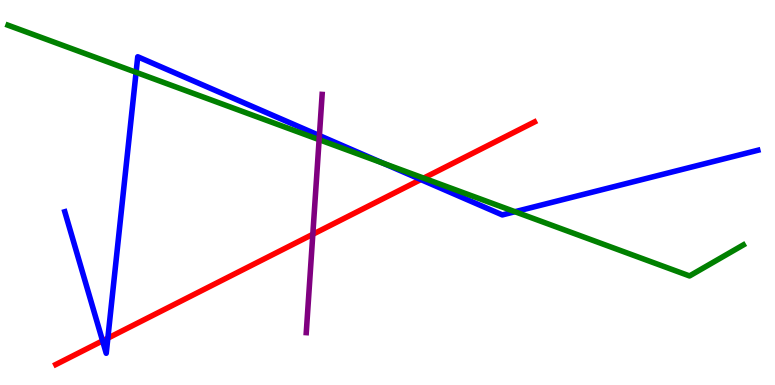[{'lines': ['blue', 'red'], 'intersections': [{'x': 1.32, 'y': 1.15}, {'x': 1.39, 'y': 1.22}, {'x': 5.43, 'y': 5.34}]}, {'lines': ['green', 'red'], 'intersections': [{'x': 5.47, 'y': 5.37}]}, {'lines': ['purple', 'red'], 'intersections': [{'x': 4.04, 'y': 3.91}]}, {'lines': ['blue', 'green'], 'intersections': [{'x': 1.76, 'y': 8.12}, {'x': 4.95, 'y': 5.76}, {'x': 6.64, 'y': 4.5}]}, {'lines': ['blue', 'purple'], 'intersections': [{'x': 4.12, 'y': 6.48}]}, {'lines': ['green', 'purple'], 'intersections': [{'x': 4.12, 'y': 6.37}]}]